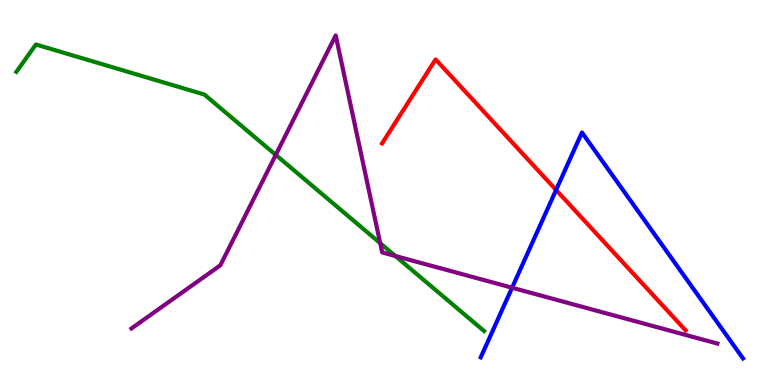[{'lines': ['blue', 'red'], 'intersections': [{'x': 7.18, 'y': 5.07}]}, {'lines': ['green', 'red'], 'intersections': []}, {'lines': ['purple', 'red'], 'intersections': []}, {'lines': ['blue', 'green'], 'intersections': []}, {'lines': ['blue', 'purple'], 'intersections': [{'x': 6.61, 'y': 2.53}]}, {'lines': ['green', 'purple'], 'intersections': [{'x': 3.56, 'y': 5.98}, {'x': 4.91, 'y': 3.68}, {'x': 5.1, 'y': 3.35}]}]